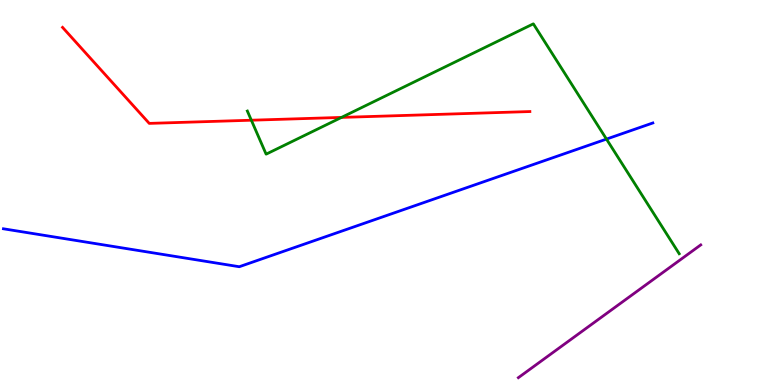[{'lines': ['blue', 'red'], 'intersections': []}, {'lines': ['green', 'red'], 'intersections': [{'x': 3.24, 'y': 6.88}, {'x': 4.41, 'y': 6.95}]}, {'lines': ['purple', 'red'], 'intersections': []}, {'lines': ['blue', 'green'], 'intersections': [{'x': 7.83, 'y': 6.39}]}, {'lines': ['blue', 'purple'], 'intersections': []}, {'lines': ['green', 'purple'], 'intersections': []}]